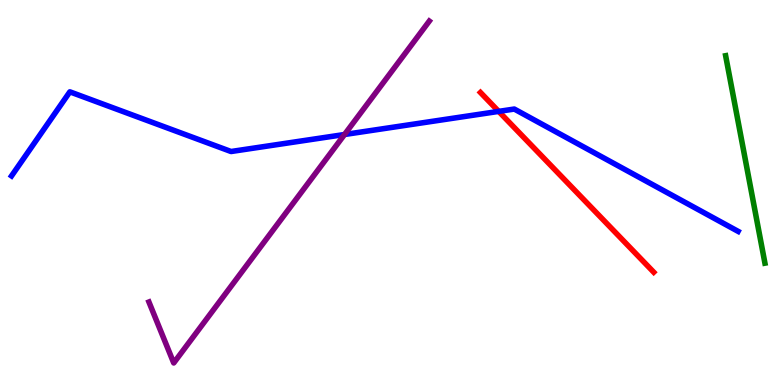[{'lines': ['blue', 'red'], 'intersections': [{'x': 6.43, 'y': 7.11}]}, {'lines': ['green', 'red'], 'intersections': []}, {'lines': ['purple', 'red'], 'intersections': []}, {'lines': ['blue', 'green'], 'intersections': []}, {'lines': ['blue', 'purple'], 'intersections': [{'x': 4.45, 'y': 6.51}]}, {'lines': ['green', 'purple'], 'intersections': []}]